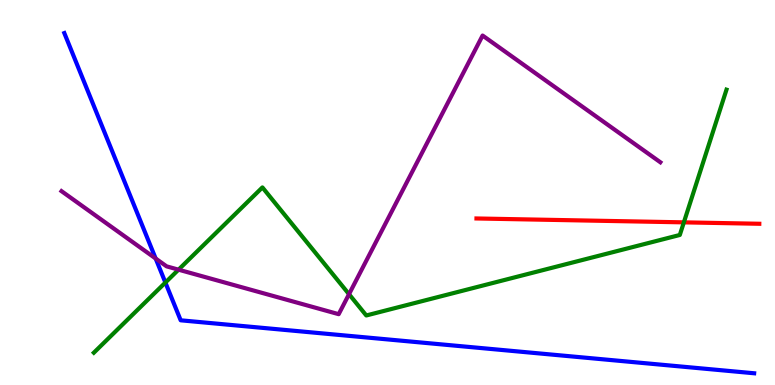[{'lines': ['blue', 'red'], 'intersections': []}, {'lines': ['green', 'red'], 'intersections': [{'x': 8.82, 'y': 4.22}]}, {'lines': ['purple', 'red'], 'intersections': []}, {'lines': ['blue', 'green'], 'intersections': [{'x': 2.13, 'y': 2.66}]}, {'lines': ['blue', 'purple'], 'intersections': [{'x': 2.01, 'y': 3.29}]}, {'lines': ['green', 'purple'], 'intersections': [{'x': 2.3, 'y': 3.0}, {'x': 4.5, 'y': 2.36}]}]